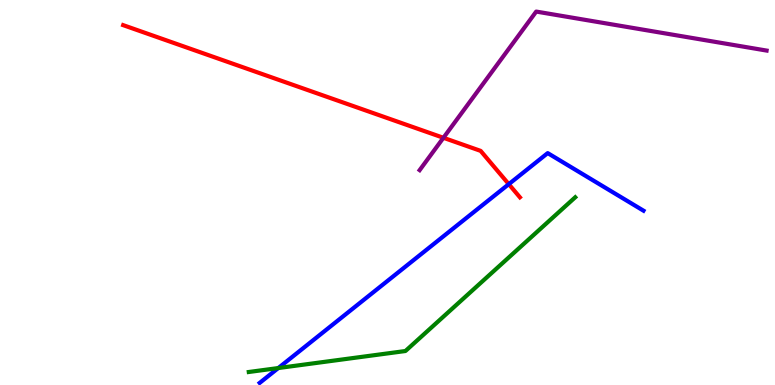[{'lines': ['blue', 'red'], 'intersections': [{'x': 6.56, 'y': 5.22}]}, {'lines': ['green', 'red'], 'intersections': []}, {'lines': ['purple', 'red'], 'intersections': [{'x': 5.72, 'y': 6.42}]}, {'lines': ['blue', 'green'], 'intersections': [{'x': 3.59, 'y': 0.44}]}, {'lines': ['blue', 'purple'], 'intersections': []}, {'lines': ['green', 'purple'], 'intersections': []}]